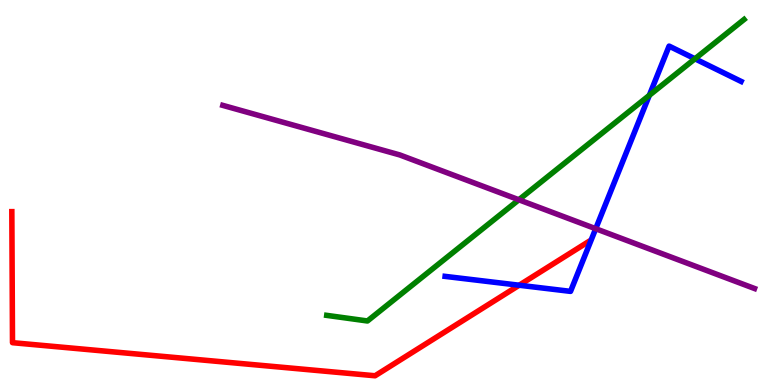[{'lines': ['blue', 'red'], 'intersections': [{'x': 6.7, 'y': 2.59}]}, {'lines': ['green', 'red'], 'intersections': []}, {'lines': ['purple', 'red'], 'intersections': []}, {'lines': ['blue', 'green'], 'intersections': [{'x': 8.38, 'y': 7.52}, {'x': 8.97, 'y': 8.47}]}, {'lines': ['blue', 'purple'], 'intersections': [{'x': 7.69, 'y': 4.06}]}, {'lines': ['green', 'purple'], 'intersections': [{'x': 6.69, 'y': 4.81}]}]